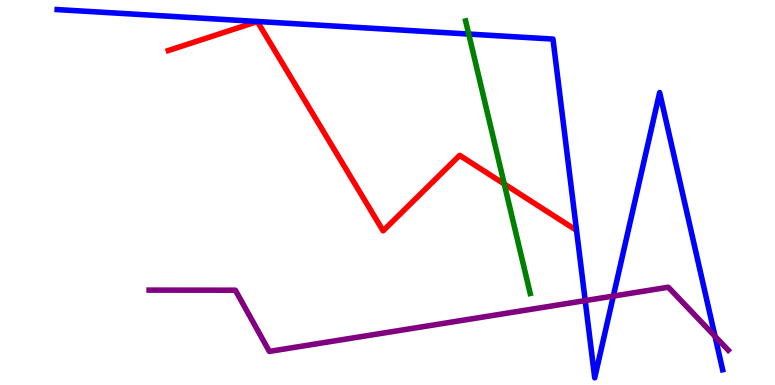[{'lines': ['blue', 'red'], 'intersections': []}, {'lines': ['green', 'red'], 'intersections': [{'x': 6.51, 'y': 5.22}]}, {'lines': ['purple', 'red'], 'intersections': []}, {'lines': ['blue', 'green'], 'intersections': [{'x': 6.05, 'y': 9.12}]}, {'lines': ['blue', 'purple'], 'intersections': [{'x': 7.55, 'y': 2.19}, {'x': 7.91, 'y': 2.31}, {'x': 9.23, 'y': 1.26}]}, {'lines': ['green', 'purple'], 'intersections': []}]